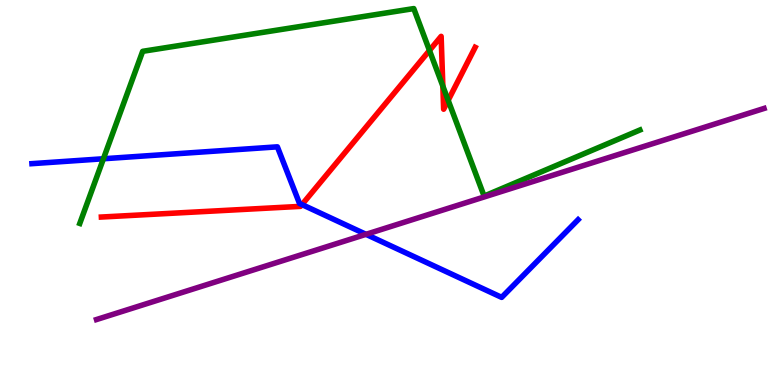[{'lines': ['blue', 'red'], 'intersections': [{'x': 3.9, 'y': 4.69}]}, {'lines': ['green', 'red'], 'intersections': [{'x': 5.54, 'y': 8.69}, {'x': 5.71, 'y': 7.76}, {'x': 5.78, 'y': 7.39}]}, {'lines': ['purple', 'red'], 'intersections': []}, {'lines': ['blue', 'green'], 'intersections': [{'x': 1.33, 'y': 5.88}]}, {'lines': ['blue', 'purple'], 'intersections': [{'x': 4.72, 'y': 3.91}]}, {'lines': ['green', 'purple'], 'intersections': []}]